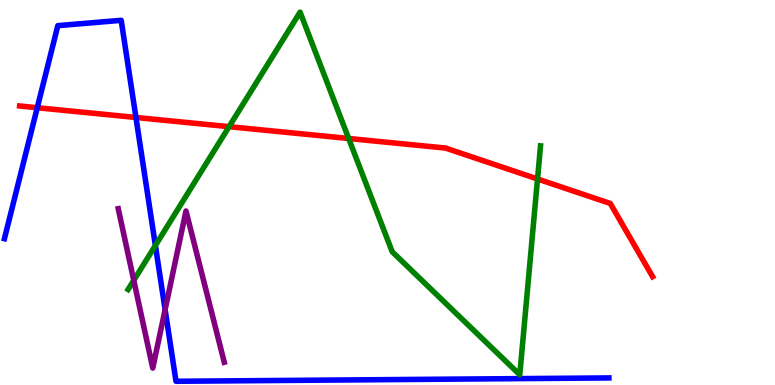[{'lines': ['blue', 'red'], 'intersections': [{'x': 0.481, 'y': 7.2}, {'x': 1.75, 'y': 6.95}]}, {'lines': ['green', 'red'], 'intersections': [{'x': 2.96, 'y': 6.71}, {'x': 4.5, 'y': 6.4}, {'x': 6.94, 'y': 5.35}]}, {'lines': ['purple', 'red'], 'intersections': []}, {'lines': ['blue', 'green'], 'intersections': [{'x': 2.0, 'y': 3.62}]}, {'lines': ['blue', 'purple'], 'intersections': [{'x': 2.13, 'y': 1.96}]}, {'lines': ['green', 'purple'], 'intersections': [{'x': 1.73, 'y': 2.72}]}]